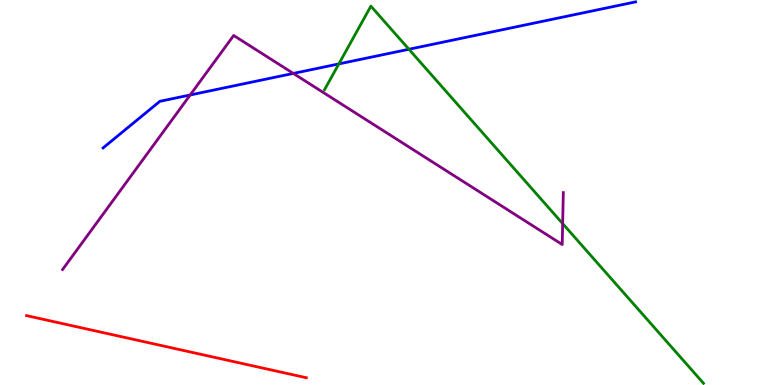[{'lines': ['blue', 'red'], 'intersections': []}, {'lines': ['green', 'red'], 'intersections': []}, {'lines': ['purple', 'red'], 'intersections': []}, {'lines': ['blue', 'green'], 'intersections': [{'x': 4.37, 'y': 8.34}, {'x': 5.28, 'y': 8.72}]}, {'lines': ['blue', 'purple'], 'intersections': [{'x': 2.45, 'y': 7.53}, {'x': 3.78, 'y': 8.09}]}, {'lines': ['green', 'purple'], 'intersections': [{'x': 7.26, 'y': 4.19}]}]